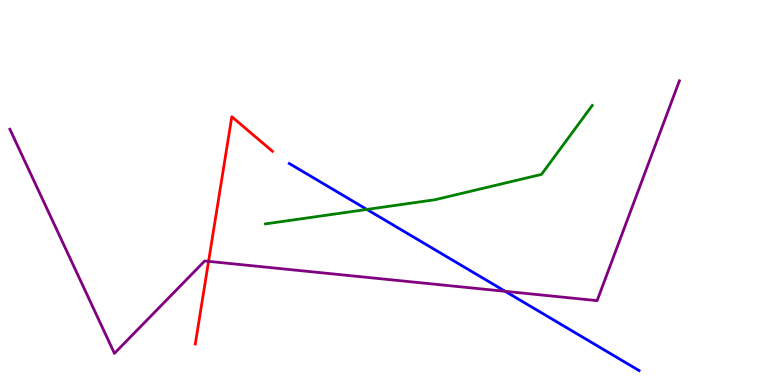[{'lines': ['blue', 'red'], 'intersections': []}, {'lines': ['green', 'red'], 'intersections': []}, {'lines': ['purple', 'red'], 'intersections': [{'x': 2.69, 'y': 3.21}]}, {'lines': ['blue', 'green'], 'intersections': [{'x': 4.73, 'y': 4.56}]}, {'lines': ['blue', 'purple'], 'intersections': [{'x': 6.52, 'y': 2.43}]}, {'lines': ['green', 'purple'], 'intersections': []}]